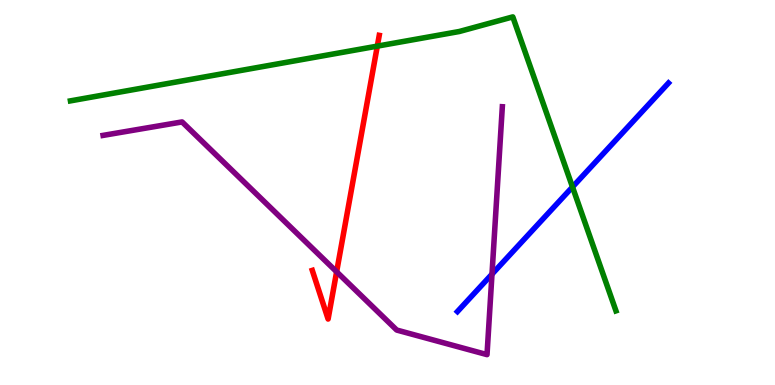[{'lines': ['blue', 'red'], 'intersections': []}, {'lines': ['green', 'red'], 'intersections': [{'x': 4.87, 'y': 8.8}]}, {'lines': ['purple', 'red'], 'intersections': [{'x': 4.34, 'y': 2.94}]}, {'lines': ['blue', 'green'], 'intersections': [{'x': 7.39, 'y': 5.14}]}, {'lines': ['blue', 'purple'], 'intersections': [{'x': 6.35, 'y': 2.88}]}, {'lines': ['green', 'purple'], 'intersections': []}]